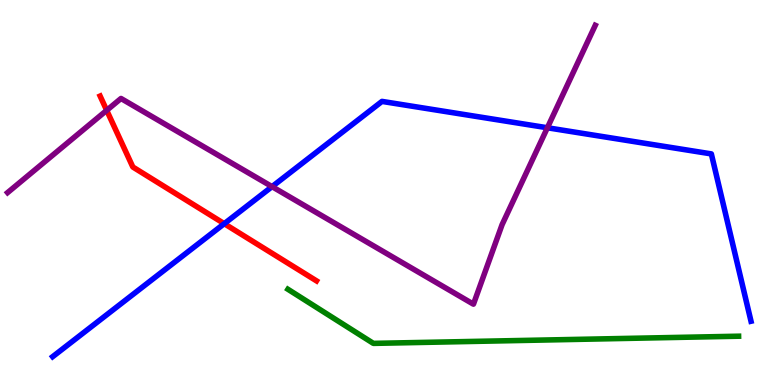[{'lines': ['blue', 'red'], 'intersections': [{'x': 2.89, 'y': 4.19}]}, {'lines': ['green', 'red'], 'intersections': []}, {'lines': ['purple', 'red'], 'intersections': [{'x': 1.38, 'y': 7.13}]}, {'lines': ['blue', 'green'], 'intersections': []}, {'lines': ['blue', 'purple'], 'intersections': [{'x': 3.51, 'y': 5.15}, {'x': 7.06, 'y': 6.68}]}, {'lines': ['green', 'purple'], 'intersections': []}]